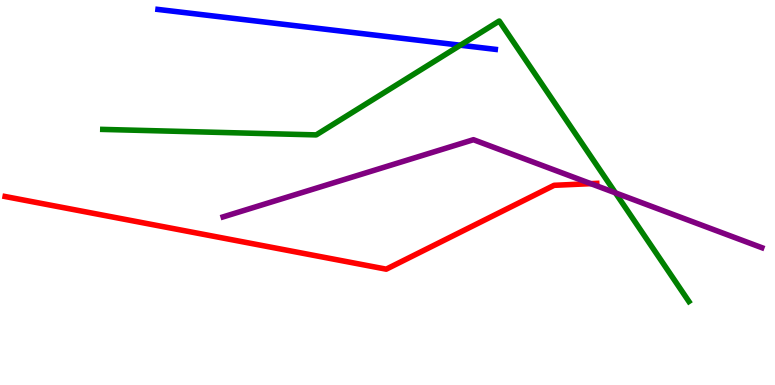[{'lines': ['blue', 'red'], 'intersections': []}, {'lines': ['green', 'red'], 'intersections': []}, {'lines': ['purple', 'red'], 'intersections': [{'x': 7.62, 'y': 5.23}]}, {'lines': ['blue', 'green'], 'intersections': [{'x': 5.94, 'y': 8.83}]}, {'lines': ['blue', 'purple'], 'intersections': []}, {'lines': ['green', 'purple'], 'intersections': [{'x': 7.94, 'y': 4.99}]}]